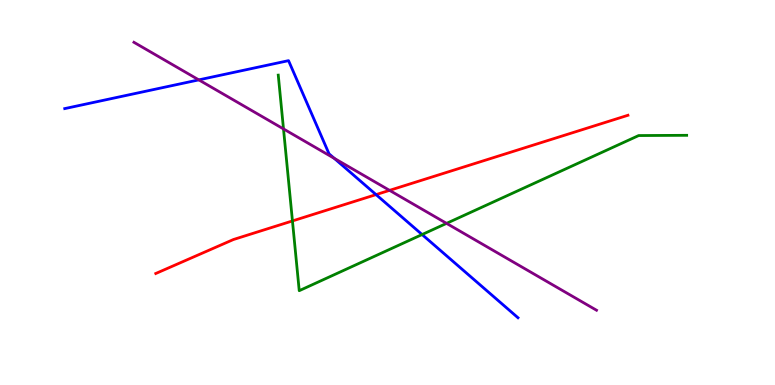[{'lines': ['blue', 'red'], 'intersections': [{'x': 4.85, 'y': 4.95}]}, {'lines': ['green', 'red'], 'intersections': [{'x': 3.77, 'y': 4.26}]}, {'lines': ['purple', 'red'], 'intersections': [{'x': 5.03, 'y': 5.06}]}, {'lines': ['blue', 'green'], 'intersections': [{'x': 5.45, 'y': 3.91}]}, {'lines': ['blue', 'purple'], 'intersections': [{'x': 2.57, 'y': 7.93}, {'x': 4.31, 'y': 5.89}]}, {'lines': ['green', 'purple'], 'intersections': [{'x': 3.66, 'y': 6.65}, {'x': 5.76, 'y': 4.2}]}]